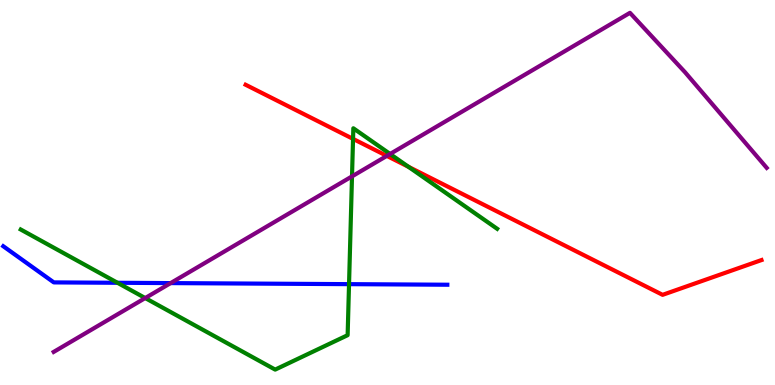[{'lines': ['blue', 'red'], 'intersections': []}, {'lines': ['green', 'red'], 'intersections': [{'x': 4.56, 'y': 6.39}, {'x': 5.27, 'y': 5.67}]}, {'lines': ['purple', 'red'], 'intersections': [{'x': 4.99, 'y': 5.95}]}, {'lines': ['blue', 'green'], 'intersections': [{'x': 1.52, 'y': 2.66}, {'x': 4.5, 'y': 2.62}]}, {'lines': ['blue', 'purple'], 'intersections': [{'x': 2.2, 'y': 2.65}]}, {'lines': ['green', 'purple'], 'intersections': [{'x': 1.87, 'y': 2.26}, {'x': 4.54, 'y': 5.42}, {'x': 5.03, 'y': 6.0}]}]